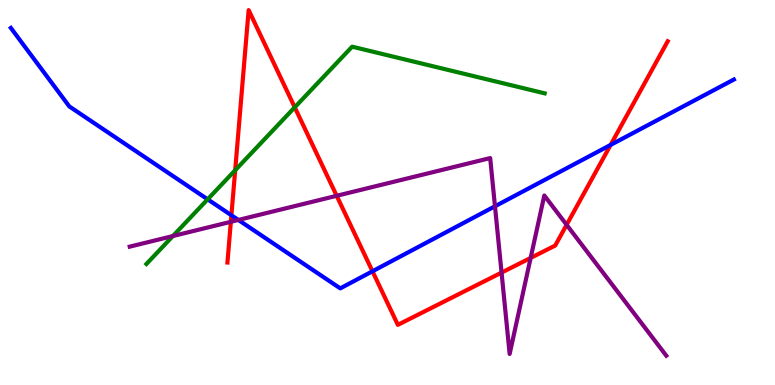[{'lines': ['blue', 'red'], 'intersections': [{'x': 2.99, 'y': 4.41}, {'x': 4.81, 'y': 2.95}, {'x': 7.88, 'y': 6.24}]}, {'lines': ['green', 'red'], 'intersections': [{'x': 3.03, 'y': 5.58}, {'x': 3.8, 'y': 7.21}]}, {'lines': ['purple', 'red'], 'intersections': [{'x': 2.98, 'y': 4.24}, {'x': 4.34, 'y': 4.91}, {'x': 6.47, 'y': 2.92}, {'x': 6.85, 'y': 3.3}, {'x': 7.31, 'y': 4.16}]}, {'lines': ['blue', 'green'], 'intersections': [{'x': 2.68, 'y': 4.82}]}, {'lines': ['blue', 'purple'], 'intersections': [{'x': 3.08, 'y': 4.29}, {'x': 6.39, 'y': 4.64}]}, {'lines': ['green', 'purple'], 'intersections': [{'x': 2.23, 'y': 3.87}]}]